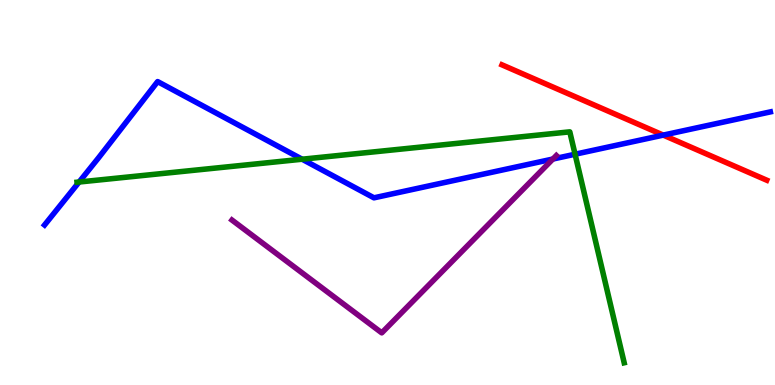[{'lines': ['blue', 'red'], 'intersections': [{'x': 8.56, 'y': 6.49}]}, {'lines': ['green', 'red'], 'intersections': []}, {'lines': ['purple', 'red'], 'intersections': []}, {'lines': ['blue', 'green'], 'intersections': [{'x': 1.02, 'y': 5.27}, {'x': 3.9, 'y': 5.86}, {'x': 7.42, 'y': 5.99}]}, {'lines': ['blue', 'purple'], 'intersections': [{'x': 7.13, 'y': 5.87}]}, {'lines': ['green', 'purple'], 'intersections': []}]